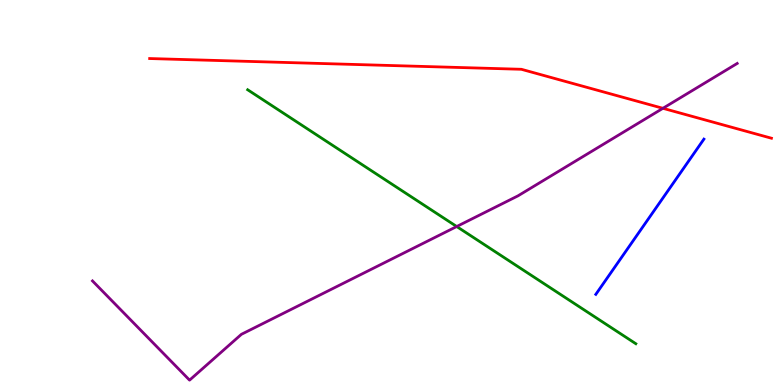[{'lines': ['blue', 'red'], 'intersections': []}, {'lines': ['green', 'red'], 'intersections': []}, {'lines': ['purple', 'red'], 'intersections': [{'x': 8.55, 'y': 7.19}]}, {'lines': ['blue', 'green'], 'intersections': []}, {'lines': ['blue', 'purple'], 'intersections': []}, {'lines': ['green', 'purple'], 'intersections': [{'x': 5.89, 'y': 4.12}]}]